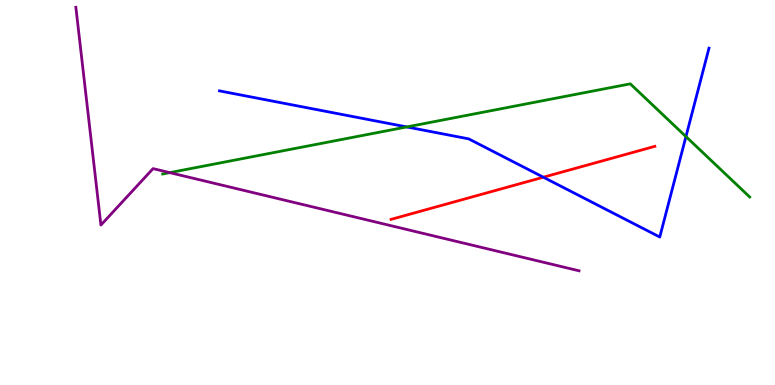[{'lines': ['blue', 'red'], 'intersections': [{'x': 7.01, 'y': 5.4}]}, {'lines': ['green', 'red'], 'intersections': []}, {'lines': ['purple', 'red'], 'intersections': []}, {'lines': ['blue', 'green'], 'intersections': [{'x': 5.25, 'y': 6.7}, {'x': 8.85, 'y': 6.45}]}, {'lines': ['blue', 'purple'], 'intersections': []}, {'lines': ['green', 'purple'], 'intersections': [{'x': 2.19, 'y': 5.52}]}]